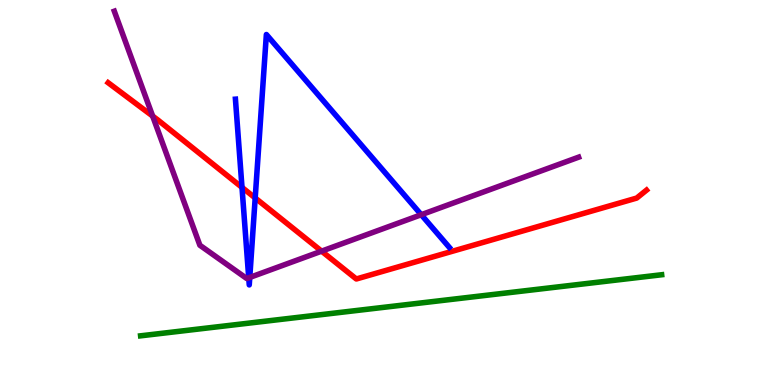[{'lines': ['blue', 'red'], 'intersections': [{'x': 3.12, 'y': 5.13}, {'x': 3.29, 'y': 4.86}]}, {'lines': ['green', 'red'], 'intersections': []}, {'lines': ['purple', 'red'], 'intersections': [{'x': 1.97, 'y': 6.98}, {'x': 4.15, 'y': 3.48}]}, {'lines': ['blue', 'green'], 'intersections': []}, {'lines': ['blue', 'purple'], 'intersections': [{'x': 3.21, 'y': 2.78}, {'x': 3.22, 'y': 2.79}, {'x': 5.44, 'y': 4.42}]}, {'lines': ['green', 'purple'], 'intersections': []}]